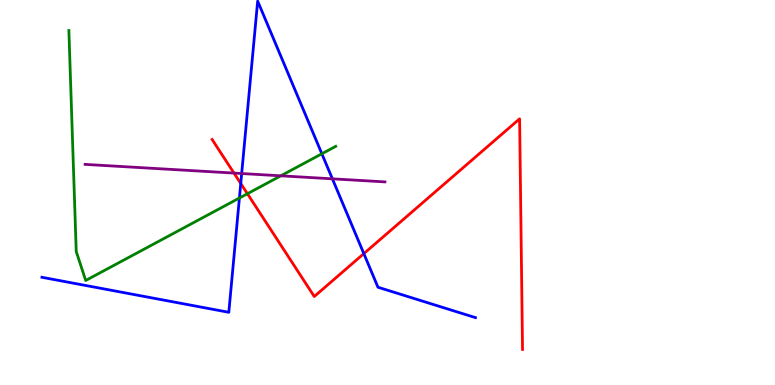[{'lines': ['blue', 'red'], 'intersections': [{'x': 3.11, 'y': 5.23}, {'x': 4.69, 'y': 3.41}]}, {'lines': ['green', 'red'], 'intersections': [{'x': 3.19, 'y': 4.97}]}, {'lines': ['purple', 'red'], 'intersections': [{'x': 3.02, 'y': 5.5}]}, {'lines': ['blue', 'green'], 'intersections': [{'x': 3.09, 'y': 4.86}, {'x': 4.15, 'y': 6.01}]}, {'lines': ['blue', 'purple'], 'intersections': [{'x': 3.12, 'y': 5.49}, {'x': 4.29, 'y': 5.36}]}, {'lines': ['green', 'purple'], 'intersections': [{'x': 3.62, 'y': 5.43}]}]